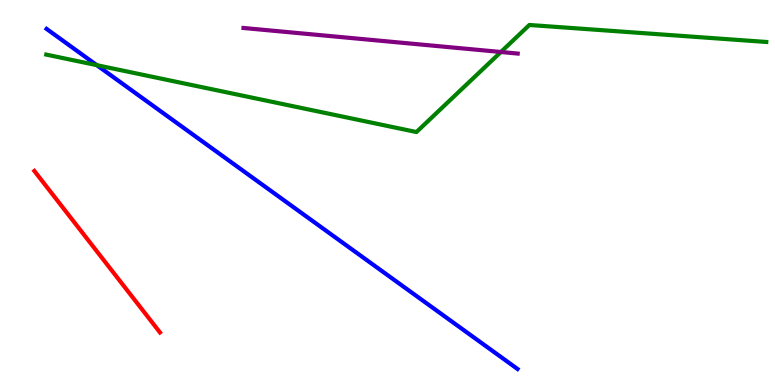[{'lines': ['blue', 'red'], 'intersections': []}, {'lines': ['green', 'red'], 'intersections': []}, {'lines': ['purple', 'red'], 'intersections': []}, {'lines': ['blue', 'green'], 'intersections': [{'x': 1.25, 'y': 8.31}]}, {'lines': ['blue', 'purple'], 'intersections': []}, {'lines': ['green', 'purple'], 'intersections': [{'x': 6.46, 'y': 8.65}]}]